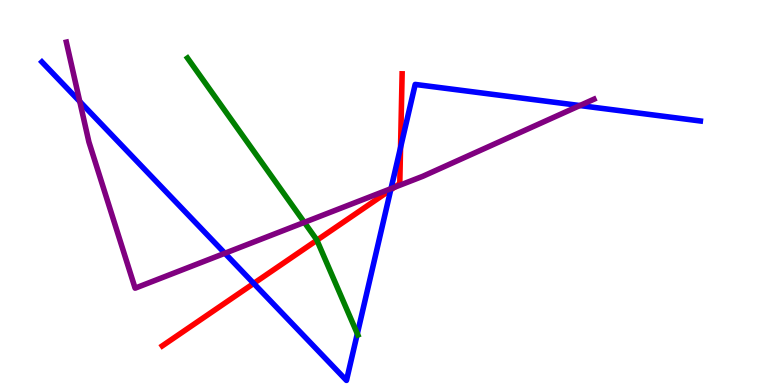[{'lines': ['blue', 'red'], 'intersections': [{'x': 3.27, 'y': 2.64}, {'x': 5.04, 'y': 5.07}, {'x': 5.17, 'y': 6.17}]}, {'lines': ['green', 'red'], 'intersections': [{'x': 4.09, 'y': 3.76}]}, {'lines': ['purple', 'red'], 'intersections': [{'x': 5.09, 'y': 5.13}]}, {'lines': ['blue', 'green'], 'intersections': [{'x': 4.61, 'y': 1.33}]}, {'lines': ['blue', 'purple'], 'intersections': [{'x': 1.03, 'y': 7.36}, {'x': 2.9, 'y': 3.42}, {'x': 5.05, 'y': 5.1}, {'x': 7.48, 'y': 7.26}]}, {'lines': ['green', 'purple'], 'intersections': [{'x': 3.93, 'y': 4.22}]}]